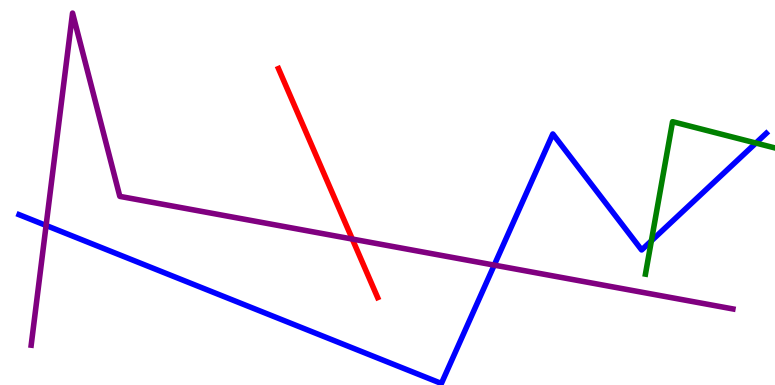[{'lines': ['blue', 'red'], 'intersections': []}, {'lines': ['green', 'red'], 'intersections': []}, {'lines': ['purple', 'red'], 'intersections': [{'x': 4.55, 'y': 3.79}]}, {'lines': ['blue', 'green'], 'intersections': [{'x': 8.4, 'y': 3.74}, {'x': 9.75, 'y': 6.28}]}, {'lines': ['blue', 'purple'], 'intersections': [{'x': 0.595, 'y': 4.14}, {'x': 6.38, 'y': 3.11}]}, {'lines': ['green', 'purple'], 'intersections': []}]